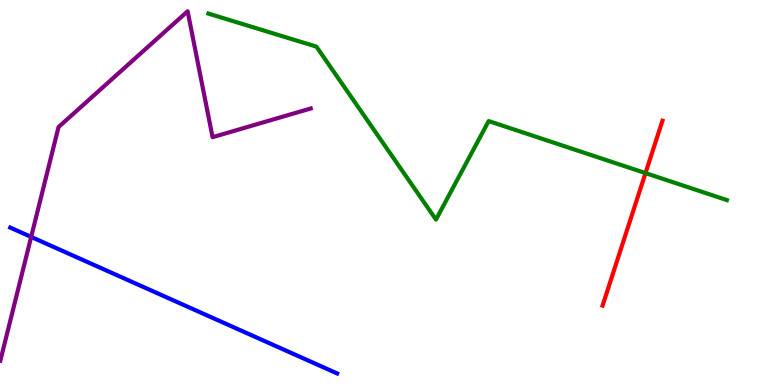[{'lines': ['blue', 'red'], 'intersections': []}, {'lines': ['green', 'red'], 'intersections': [{'x': 8.33, 'y': 5.5}]}, {'lines': ['purple', 'red'], 'intersections': []}, {'lines': ['blue', 'green'], 'intersections': []}, {'lines': ['blue', 'purple'], 'intersections': [{'x': 0.402, 'y': 3.85}]}, {'lines': ['green', 'purple'], 'intersections': []}]